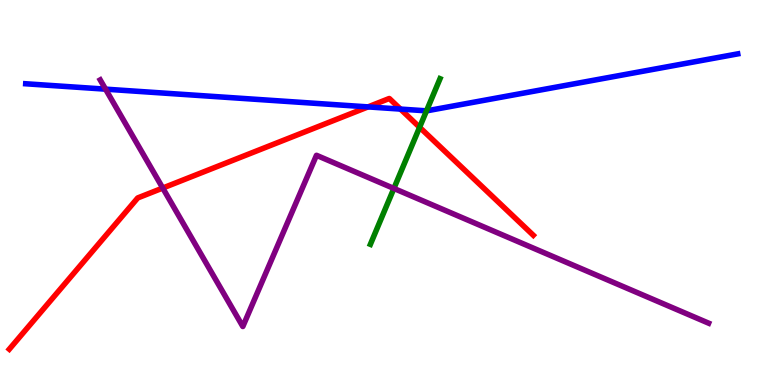[{'lines': ['blue', 'red'], 'intersections': [{'x': 4.75, 'y': 7.22}, {'x': 5.17, 'y': 7.17}]}, {'lines': ['green', 'red'], 'intersections': [{'x': 5.41, 'y': 6.69}]}, {'lines': ['purple', 'red'], 'intersections': [{'x': 2.1, 'y': 5.12}]}, {'lines': ['blue', 'green'], 'intersections': [{'x': 5.5, 'y': 7.12}]}, {'lines': ['blue', 'purple'], 'intersections': [{'x': 1.36, 'y': 7.68}]}, {'lines': ['green', 'purple'], 'intersections': [{'x': 5.08, 'y': 5.11}]}]